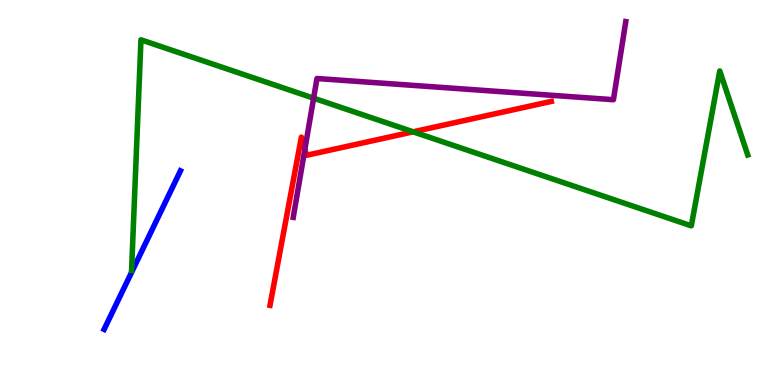[{'lines': ['blue', 'red'], 'intersections': []}, {'lines': ['green', 'red'], 'intersections': [{'x': 5.33, 'y': 6.58}]}, {'lines': ['purple', 'red'], 'intersections': [{'x': 3.93, 'y': 6.12}]}, {'lines': ['blue', 'green'], 'intersections': []}, {'lines': ['blue', 'purple'], 'intersections': []}, {'lines': ['green', 'purple'], 'intersections': [{'x': 4.05, 'y': 7.45}]}]